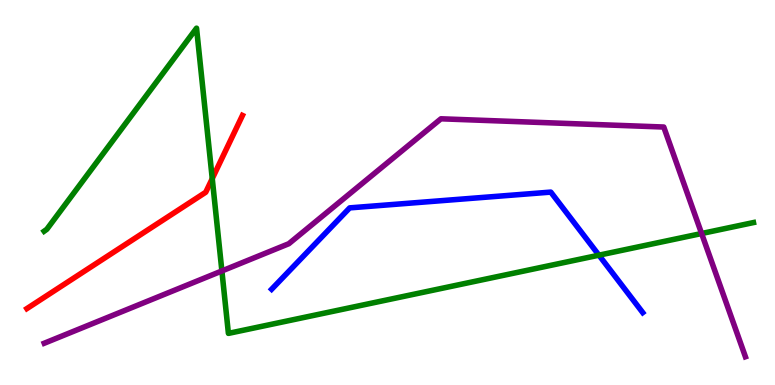[{'lines': ['blue', 'red'], 'intersections': []}, {'lines': ['green', 'red'], 'intersections': [{'x': 2.74, 'y': 5.36}]}, {'lines': ['purple', 'red'], 'intersections': []}, {'lines': ['blue', 'green'], 'intersections': [{'x': 7.73, 'y': 3.37}]}, {'lines': ['blue', 'purple'], 'intersections': []}, {'lines': ['green', 'purple'], 'intersections': [{'x': 2.86, 'y': 2.96}, {'x': 9.05, 'y': 3.93}]}]